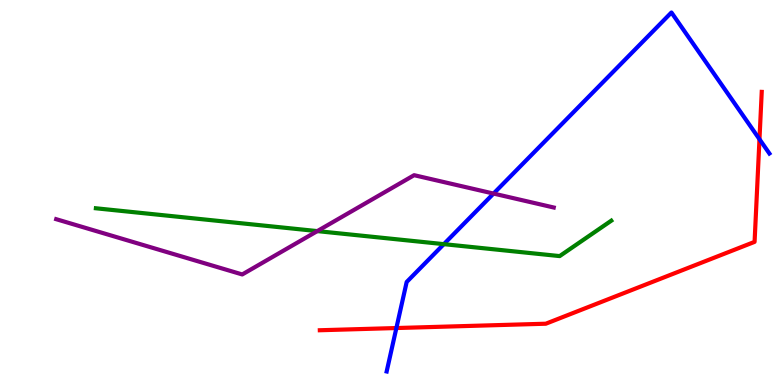[{'lines': ['blue', 'red'], 'intersections': [{'x': 5.11, 'y': 1.48}, {'x': 9.8, 'y': 6.38}]}, {'lines': ['green', 'red'], 'intersections': []}, {'lines': ['purple', 'red'], 'intersections': []}, {'lines': ['blue', 'green'], 'intersections': [{'x': 5.73, 'y': 3.66}]}, {'lines': ['blue', 'purple'], 'intersections': [{'x': 6.37, 'y': 4.97}]}, {'lines': ['green', 'purple'], 'intersections': [{'x': 4.09, 'y': 4.0}]}]